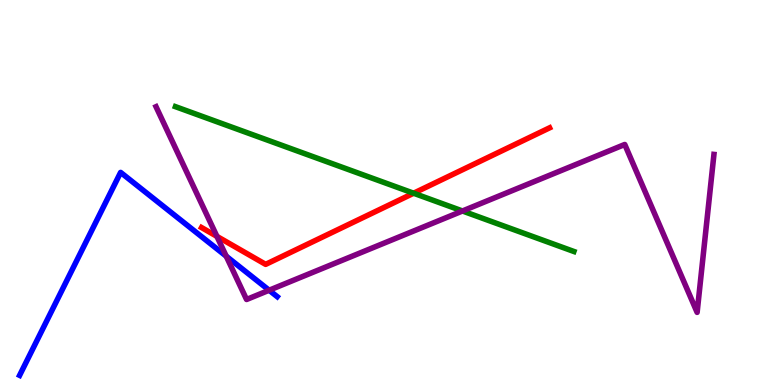[{'lines': ['blue', 'red'], 'intersections': []}, {'lines': ['green', 'red'], 'intersections': [{'x': 5.34, 'y': 4.98}]}, {'lines': ['purple', 'red'], 'intersections': [{'x': 2.8, 'y': 3.86}]}, {'lines': ['blue', 'green'], 'intersections': []}, {'lines': ['blue', 'purple'], 'intersections': [{'x': 2.92, 'y': 3.35}, {'x': 3.47, 'y': 2.46}]}, {'lines': ['green', 'purple'], 'intersections': [{'x': 5.97, 'y': 4.52}]}]